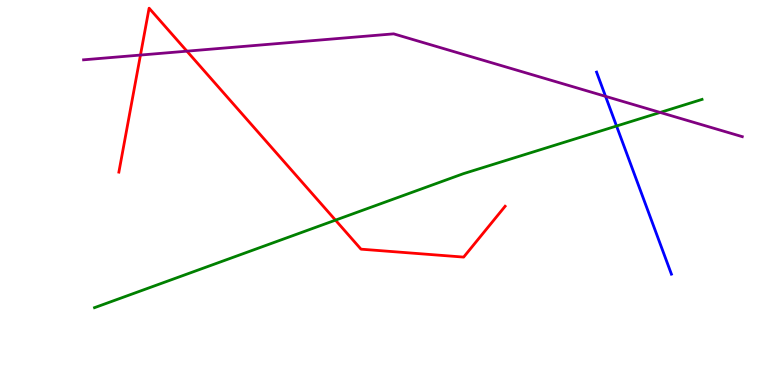[{'lines': ['blue', 'red'], 'intersections': []}, {'lines': ['green', 'red'], 'intersections': [{'x': 4.33, 'y': 4.28}]}, {'lines': ['purple', 'red'], 'intersections': [{'x': 1.81, 'y': 8.57}, {'x': 2.41, 'y': 8.67}]}, {'lines': ['blue', 'green'], 'intersections': [{'x': 7.96, 'y': 6.73}]}, {'lines': ['blue', 'purple'], 'intersections': [{'x': 7.81, 'y': 7.5}]}, {'lines': ['green', 'purple'], 'intersections': [{'x': 8.52, 'y': 7.08}]}]